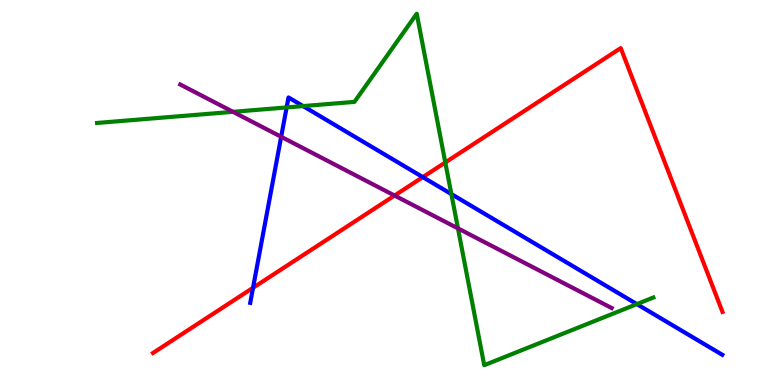[{'lines': ['blue', 'red'], 'intersections': [{'x': 3.27, 'y': 2.52}, {'x': 5.46, 'y': 5.4}]}, {'lines': ['green', 'red'], 'intersections': [{'x': 5.75, 'y': 5.78}]}, {'lines': ['purple', 'red'], 'intersections': [{'x': 5.09, 'y': 4.92}]}, {'lines': ['blue', 'green'], 'intersections': [{'x': 3.7, 'y': 7.21}, {'x': 3.91, 'y': 7.24}, {'x': 5.82, 'y': 4.96}, {'x': 8.22, 'y': 2.1}]}, {'lines': ['blue', 'purple'], 'intersections': [{'x': 3.63, 'y': 6.45}]}, {'lines': ['green', 'purple'], 'intersections': [{'x': 3.01, 'y': 7.1}, {'x': 5.91, 'y': 4.07}]}]